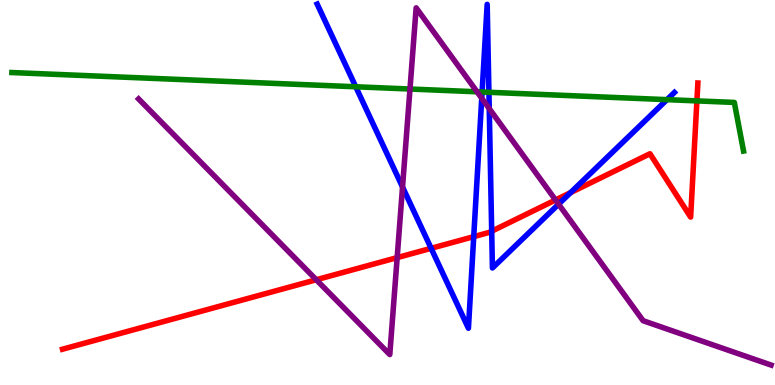[{'lines': ['blue', 'red'], 'intersections': [{'x': 5.56, 'y': 3.55}, {'x': 6.11, 'y': 3.85}, {'x': 6.34, 'y': 3.99}, {'x': 7.36, 'y': 5.0}]}, {'lines': ['green', 'red'], 'intersections': [{'x': 8.99, 'y': 7.38}]}, {'lines': ['purple', 'red'], 'intersections': [{'x': 4.08, 'y': 2.73}, {'x': 5.12, 'y': 3.31}, {'x': 7.17, 'y': 4.81}]}, {'lines': ['blue', 'green'], 'intersections': [{'x': 4.59, 'y': 7.75}, {'x': 6.22, 'y': 7.61}, {'x': 6.31, 'y': 7.6}, {'x': 8.61, 'y': 7.41}]}, {'lines': ['blue', 'purple'], 'intersections': [{'x': 5.19, 'y': 5.14}, {'x': 6.22, 'y': 7.45}, {'x': 6.31, 'y': 7.18}, {'x': 7.21, 'y': 4.7}]}, {'lines': ['green', 'purple'], 'intersections': [{'x': 5.29, 'y': 7.69}, {'x': 6.16, 'y': 7.62}]}]